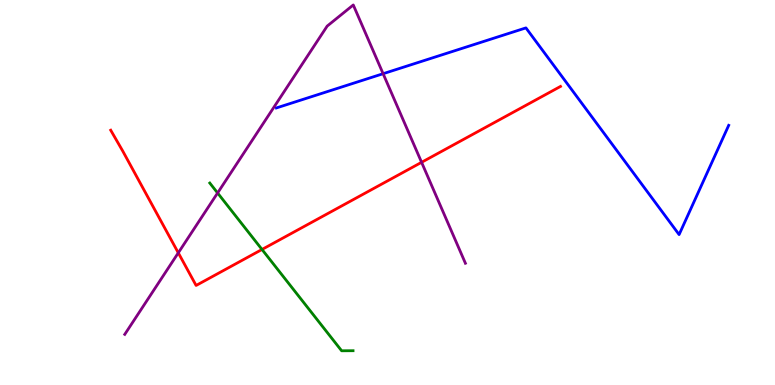[{'lines': ['blue', 'red'], 'intersections': []}, {'lines': ['green', 'red'], 'intersections': [{'x': 3.38, 'y': 3.52}]}, {'lines': ['purple', 'red'], 'intersections': [{'x': 2.3, 'y': 3.43}, {'x': 5.44, 'y': 5.78}]}, {'lines': ['blue', 'green'], 'intersections': []}, {'lines': ['blue', 'purple'], 'intersections': [{'x': 4.94, 'y': 8.09}]}, {'lines': ['green', 'purple'], 'intersections': [{'x': 2.81, 'y': 4.99}]}]